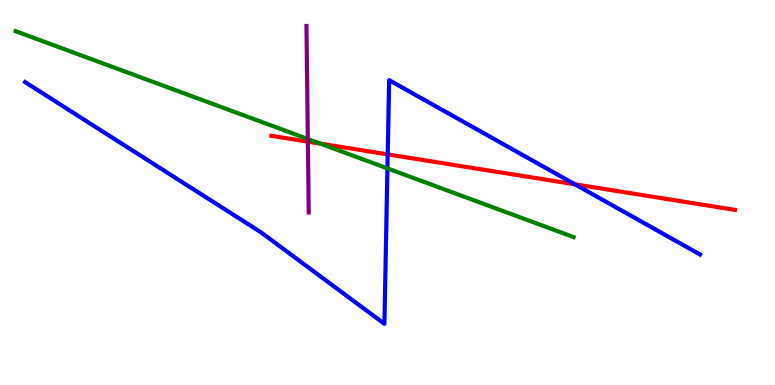[{'lines': ['blue', 'red'], 'intersections': [{'x': 5.0, 'y': 5.99}, {'x': 7.42, 'y': 5.21}]}, {'lines': ['green', 'red'], 'intersections': [{'x': 4.13, 'y': 6.27}]}, {'lines': ['purple', 'red'], 'intersections': [{'x': 3.97, 'y': 6.32}]}, {'lines': ['blue', 'green'], 'intersections': [{'x': 5.0, 'y': 5.63}]}, {'lines': ['blue', 'purple'], 'intersections': []}, {'lines': ['green', 'purple'], 'intersections': [{'x': 3.97, 'y': 6.39}]}]